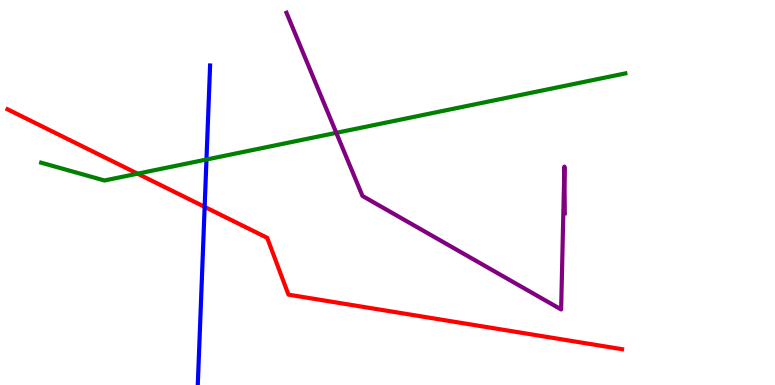[{'lines': ['blue', 'red'], 'intersections': [{'x': 2.64, 'y': 4.63}]}, {'lines': ['green', 'red'], 'intersections': [{'x': 1.78, 'y': 5.49}]}, {'lines': ['purple', 'red'], 'intersections': []}, {'lines': ['blue', 'green'], 'intersections': [{'x': 2.66, 'y': 5.86}]}, {'lines': ['blue', 'purple'], 'intersections': []}, {'lines': ['green', 'purple'], 'intersections': [{'x': 4.34, 'y': 6.55}]}]